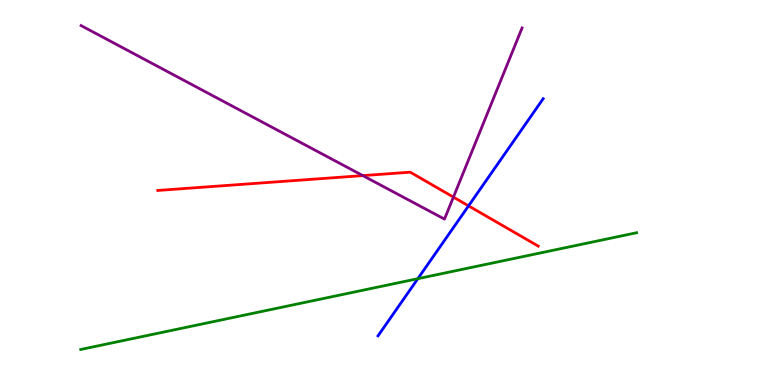[{'lines': ['blue', 'red'], 'intersections': [{'x': 6.05, 'y': 4.65}]}, {'lines': ['green', 'red'], 'intersections': []}, {'lines': ['purple', 'red'], 'intersections': [{'x': 4.68, 'y': 5.44}, {'x': 5.85, 'y': 4.88}]}, {'lines': ['blue', 'green'], 'intersections': [{'x': 5.39, 'y': 2.76}]}, {'lines': ['blue', 'purple'], 'intersections': []}, {'lines': ['green', 'purple'], 'intersections': []}]